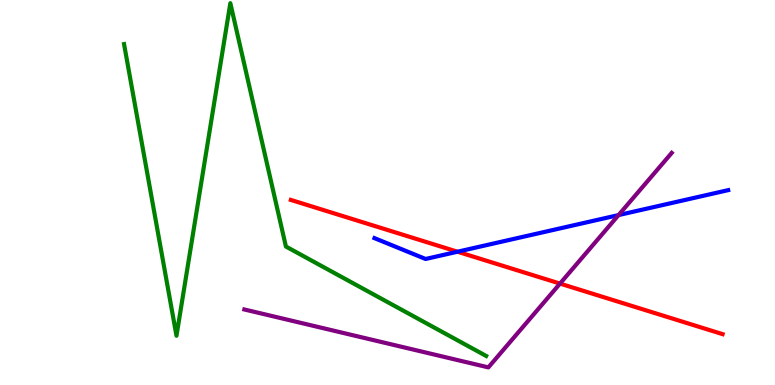[{'lines': ['blue', 'red'], 'intersections': [{'x': 5.9, 'y': 3.46}]}, {'lines': ['green', 'red'], 'intersections': []}, {'lines': ['purple', 'red'], 'intersections': [{'x': 7.23, 'y': 2.63}]}, {'lines': ['blue', 'green'], 'intersections': []}, {'lines': ['blue', 'purple'], 'intersections': [{'x': 7.98, 'y': 4.41}]}, {'lines': ['green', 'purple'], 'intersections': []}]